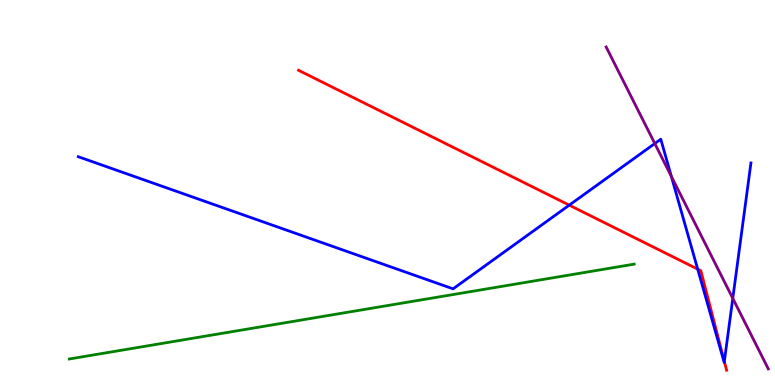[{'lines': ['blue', 'red'], 'intersections': [{'x': 7.35, 'y': 4.67}, {'x': 9.0, 'y': 3.01}, {'x': 9.35, 'y': 0.613}]}, {'lines': ['green', 'red'], 'intersections': []}, {'lines': ['purple', 'red'], 'intersections': []}, {'lines': ['blue', 'green'], 'intersections': []}, {'lines': ['blue', 'purple'], 'intersections': [{'x': 8.45, 'y': 6.27}, {'x': 8.66, 'y': 5.42}, {'x': 9.46, 'y': 2.25}]}, {'lines': ['green', 'purple'], 'intersections': []}]